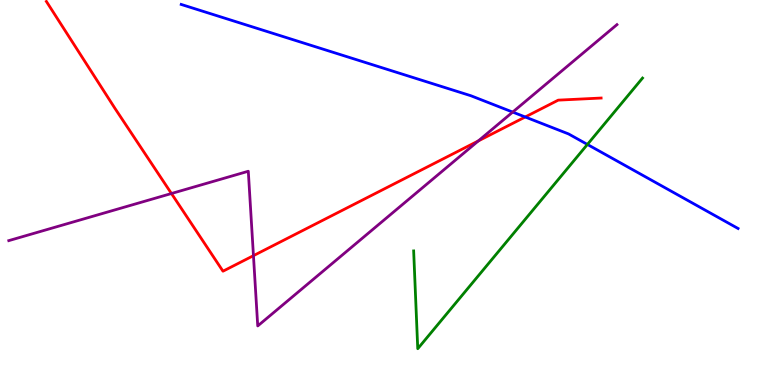[{'lines': ['blue', 'red'], 'intersections': [{'x': 6.78, 'y': 6.96}]}, {'lines': ['green', 'red'], 'intersections': []}, {'lines': ['purple', 'red'], 'intersections': [{'x': 2.21, 'y': 4.97}, {'x': 3.27, 'y': 3.36}, {'x': 6.17, 'y': 6.34}]}, {'lines': ['blue', 'green'], 'intersections': [{'x': 7.58, 'y': 6.25}]}, {'lines': ['blue', 'purple'], 'intersections': [{'x': 6.62, 'y': 7.09}]}, {'lines': ['green', 'purple'], 'intersections': []}]